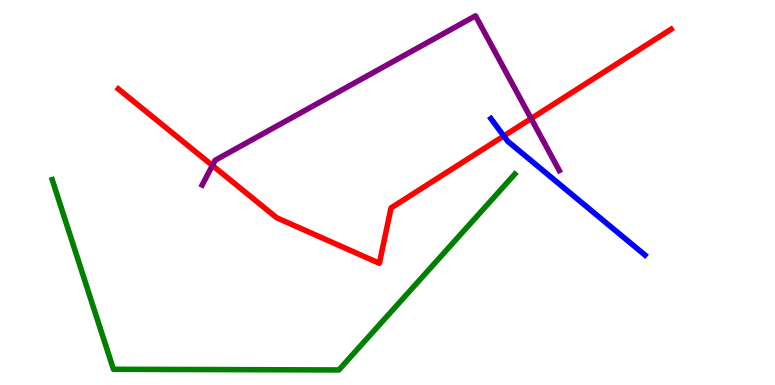[{'lines': ['blue', 'red'], 'intersections': [{'x': 6.5, 'y': 6.47}]}, {'lines': ['green', 'red'], 'intersections': []}, {'lines': ['purple', 'red'], 'intersections': [{'x': 2.74, 'y': 5.7}, {'x': 6.85, 'y': 6.92}]}, {'lines': ['blue', 'green'], 'intersections': []}, {'lines': ['blue', 'purple'], 'intersections': []}, {'lines': ['green', 'purple'], 'intersections': []}]